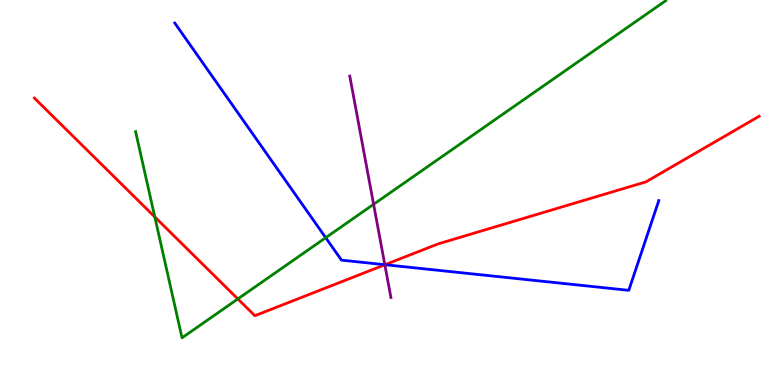[{'lines': ['blue', 'red'], 'intersections': [{'x': 4.97, 'y': 3.12}]}, {'lines': ['green', 'red'], 'intersections': [{'x': 2.0, 'y': 4.37}, {'x': 3.07, 'y': 2.24}]}, {'lines': ['purple', 'red'], 'intersections': [{'x': 4.97, 'y': 3.12}]}, {'lines': ['blue', 'green'], 'intersections': [{'x': 4.2, 'y': 3.83}]}, {'lines': ['blue', 'purple'], 'intersections': [{'x': 4.97, 'y': 3.12}]}, {'lines': ['green', 'purple'], 'intersections': [{'x': 4.82, 'y': 4.69}]}]